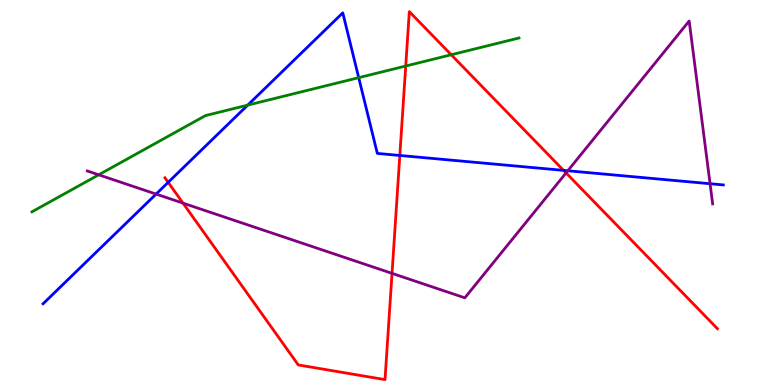[{'lines': ['blue', 'red'], 'intersections': [{'x': 2.17, 'y': 5.26}, {'x': 5.16, 'y': 5.96}, {'x': 7.27, 'y': 5.57}]}, {'lines': ['green', 'red'], 'intersections': [{'x': 5.24, 'y': 8.29}, {'x': 5.82, 'y': 8.58}]}, {'lines': ['purple', 'red'], 'intersections': [{'x': 2.36, 'y': 4.72}, {'x': 5.06, 'y': 2.9}, {'x': 7.3, 'y': 5.51}]}, {'lines': ['blue', 'green'], 'intersections': [{'x': 3.2, 'y': 7.27}, {'x': 4.63, 'y': 7.98}]}, {'lines': ['blue', 'purple'], 'intersections': [{'x': 2.01, 'y': 4.96}, {'x': 7.33, 'y': 5.56}, {'x': 9.16, 'y': 5.23}]}, {'lines': ['green', 'purple'], 'intersections': [{'x': 1.27, 'y': 5.46}]}]